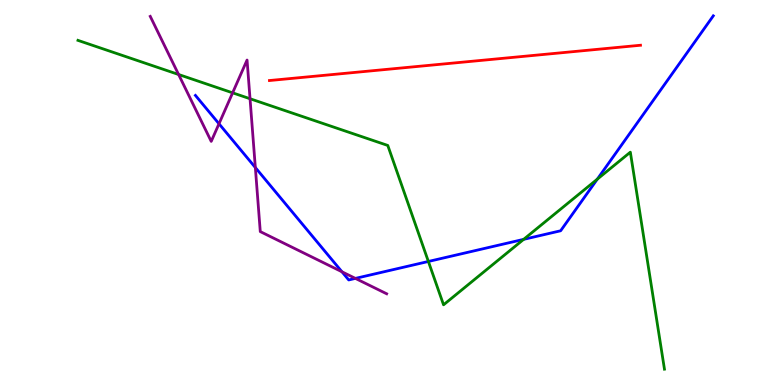[{'lines': ['blue', 'red'], 'intersections': []}, {'lines': ['green', 'red'], 'intersections': []}, {'lines': ['purple', 'red'], 'intersections': []}, {'lines': ['blue', 'green'], 'intersections': [{'x': 5.53, 'y': 3.21}, {'x': 6.76, 'y': 3.78}, {'x': 7.71, 'y': 5.35}]}, {'lines': ['blue', 'purple'], 'intersections': [{'x': 2.83, 'y': 6.79}, {'x': 3.29, 'y': 5.65}, {'x': 4.41, 'y': 2.94}, {'x': 4.59, 'y': 2.77}]}, {'lines': ['green', 'purple'], 'intersections': [{'x': 2.3, 'y': 8.06}, {'x': 3.0, 'y': 7.59}, {'x': 3.23, 'y': 7.44}]}]